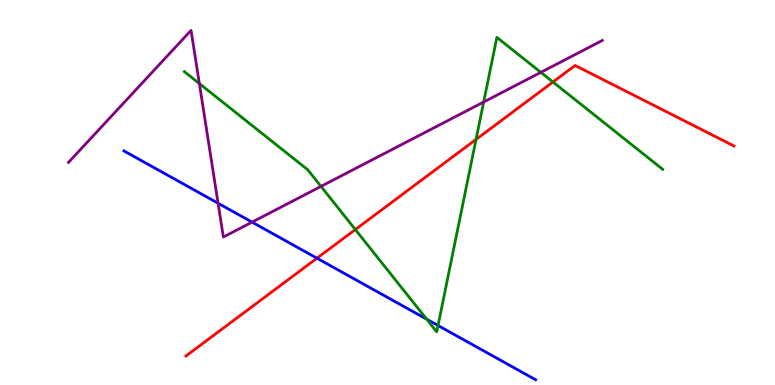[{'lines': ['blue', 'red'], 'intersections': [{'x': 4.09, 'y': 3.29}]}, {'lines': ['green', 'red'], 'intersections': [{'x': 4.58, 'y': 4.04}, {'x': 6.14, 'y': 6.38}, {'x': 7.13, 'y': 7.87}]}, {'lines': ['purple', 'red'], 'intersections': []}, {'lines': ['blue', 'green'], 'intersections': [{'x': 5.51, 'y': 1.71}, {'x': 5.65, 'y': 1.55}]}, {'lines': ['blue', 'purple'], 'intersections': [{'x': 2.81, 'y': 4.72}, {'x': 3.25, 'y': 4.23}]}, {'lines': ['green', 'purple'], 'intersections': [{'x': 2.57, 'y': 7.83}, {'x': 4.14, 'y': 5.16}, {'x': 6.24, 'y': 7.35}, {'x': 6.98, 'y': 8.12}]}]